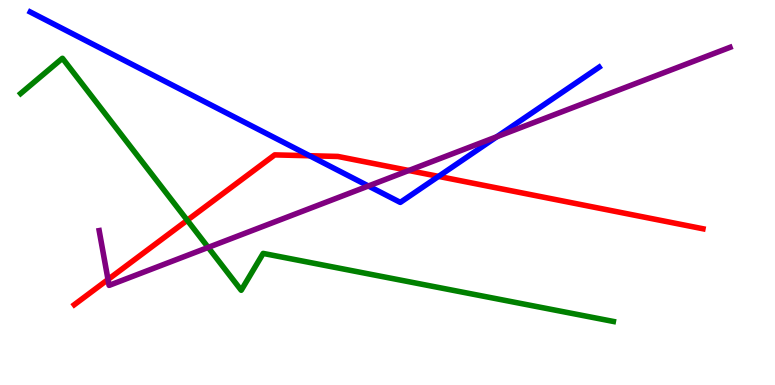[{'lines': ['blue', 'red'], 'intersections': [{'x': 4.0, 'y': 5.95}, {'x': 5.66, 'y': 5.42}]}, {'lines': ['green', 'red'], 'intersections': [{'x': 2.42, 'y': 4.28}]}, {'lines': ['purple', 'red'], 'intersections': [{'x': 1.39, 'y': 2.74}, {'x': 5.27, 'y': 5.57}]}, {'lines': ['blue', 'green'], 'intersections': []}, {'lines': ['blue', 'purple'], 'intersections': [{'x': 4.75, 'y': 5.17}, {'x': 6.41, 'y': 6.45}]}, {'lines': ['green', 'purple'], 'intersections': [{'x': 2.69, 'y': 3.57}]}]